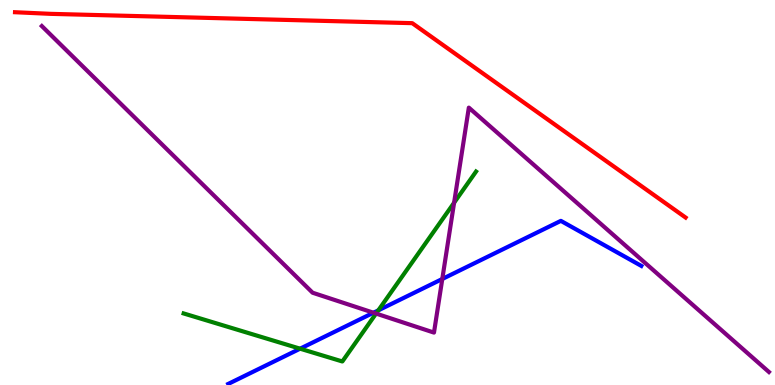[{'lines': ['blue', 'red'], 'intersections': []}, {'lines': ['green', 'red'], 'intersections': []}, {'lines': ['purple', 'red'], 'intersections': []}, {'lines': ['blue', 'green'], 'intersections': [{'x': 3.87, 'y': 0.943}, {'x': 4.88, 'y': 1.94}]}, {'lines': ['blue', 'purple'], 'intersections': [{'x': 4.82, 'y': 1.88}, {'x': 5.71, 'y': 2.75}]}, {'lines': ['green', 'purple'], 'intersections': [{'x': 4.85, 'y': 1.86}, {'x': 5.86, 'y': 4.73}]}]